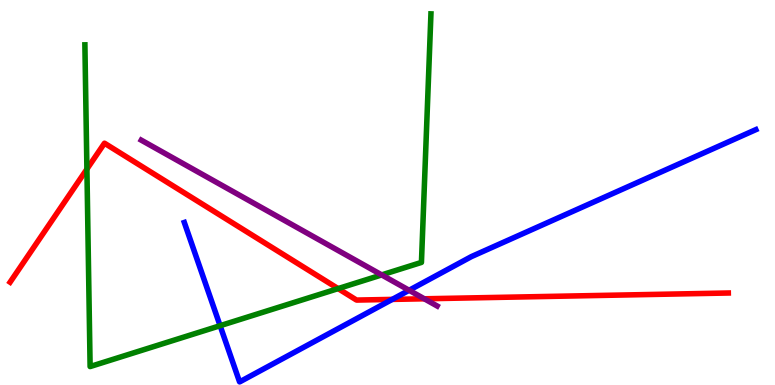[{'lines': ['blue', 'red'], 'intersections': [{'x': 5.06, 'y': 2.22}]}, {'lines': ['green', 'red'], 'intersections': [{'x': 1.12, 'y': 5.61}, {'x': 4.36, 'y': 2.5}]}, {'lines': ['purple', 'red'], 'intersections': [{'x': 5.47, 'y': 2.24}]}, {'lines': ['blue', 'green'], 'intersections': [{'x': 2.84, 'y': 1.54}]}, {'lines': ['blue', 'purple'], 'intersections': [{'x': 5.28, 'y': 2.46}]}, {'lines': ['green', 'purple'], 'intersections': [{'x': 4.93, 'y': 2.86}]}]